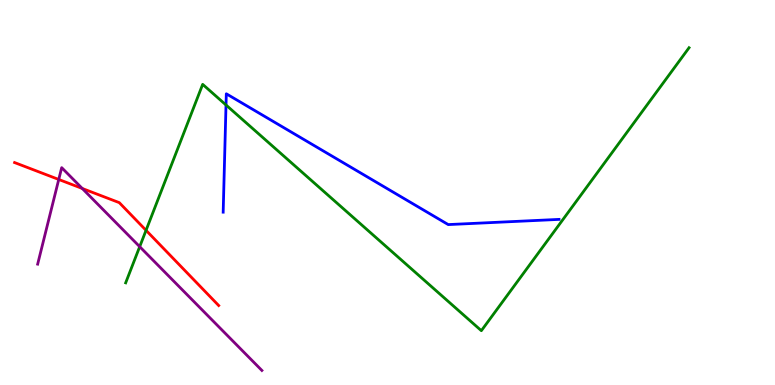[{'lines': ['blue', 'red'], 'intersections': []}, {'lines': ['green', 'red'], 'intersections': [{'x': 1.88, 'y': 4.02}]}, {'lines': ['purple', 'red'], 'intersections': [{'x': 0.758, 'y': 5.34}, {'x': 1.06, 'y': 5.1}]}, {'lines': ['blue', 'green'], 'intersections': [{'x': 2.92, 'y': 7.27}]}, {'lines': ['blue', 'purple'], 'intersections': []}, {'lines': ['green', 'purple'], 'intersections': [{'x': 1.8, 'y': 3.59}]}]